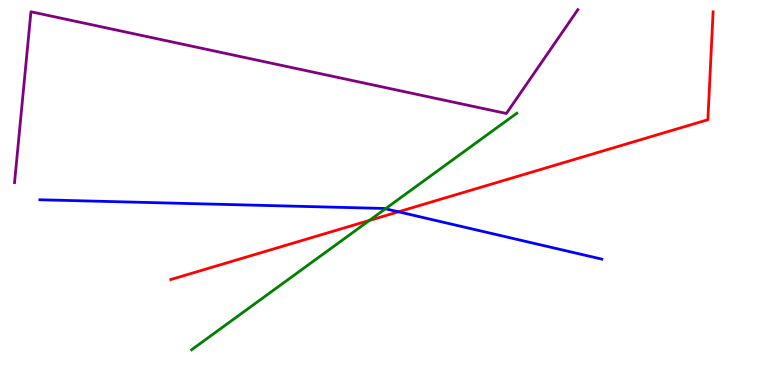[{'lines': ['blue', 'red'], 'intersections': [{'x': 5.14, 'y': 4.5}]}, {'lines': ['green', 'red'], 'intersections': [{'x': 4.77, 'y': 4.27}]}, {'lines': ['purple', 'red'], 'intersections': []}, {'lines': ['blue', 'green'], 'intersections': [{'x': 4.97, 'y': 4.58}]}, {'lines': ['blue', 'purple'], 'intersections': []}, {'lines': ['green', 'purple'], 'intersections': []}]